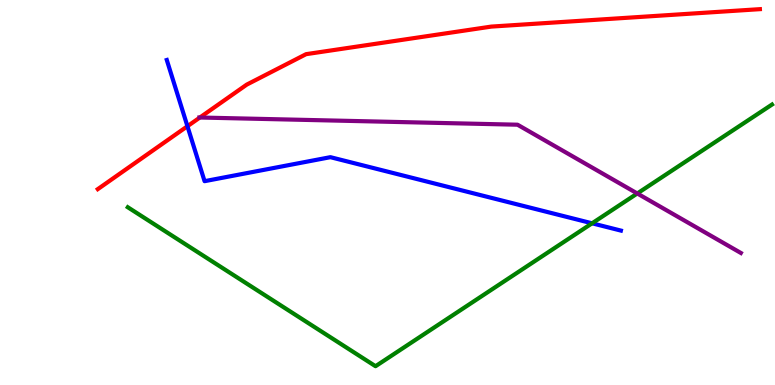[{'lines': ['blue', 'red'], 'intersections': [{'x': 2.42, 'y': 6.72}]}, {'lines': ['green', 'red'], 'intersections': []}, {'lines': ['purple', 'red'], 'intersections': [{'x': 2.58, 'y': 6.95}]}, {'lines': ['blue', 'green'], 'intersections': [{'x': 7.64, 'y': 4.2}]}, {'lines': ['blue', 'purple'], 'intersections': []}, {'lines': ['green', 'purple'], 'intersections': [{'x': 8.22, 'y': 4.97}]}]